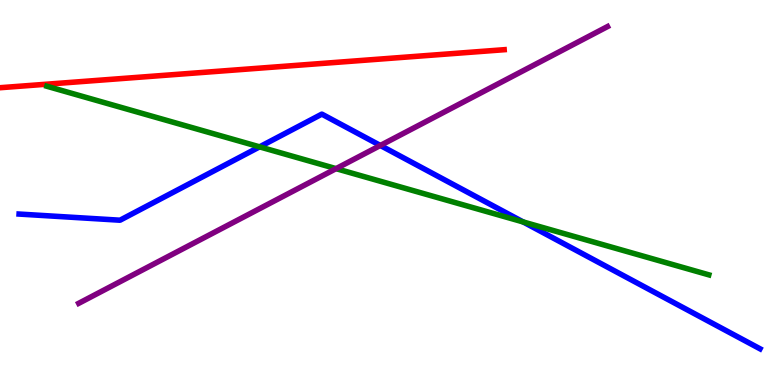[{'lines': ['blue', 'red'], 'intersections': []}, {'lines': ['green', 'red'], 'intersections': []}, {'lines': ['purple', 'red'], 'intersections': []}, {'lines': ['blue', 'green'], 'intersections': [{'x': 3.35, 'y': 6.19}, {'x': 6.75, 'y': 4.24}]}, {'lines': ['blue', 'purple'], 'intersections': [{'x': 4.91, 'y': 6.22}]}, {'lines': ['green', 'purple'], 'intersections': [{'x': 4.34, 'y': 5.62}]}]